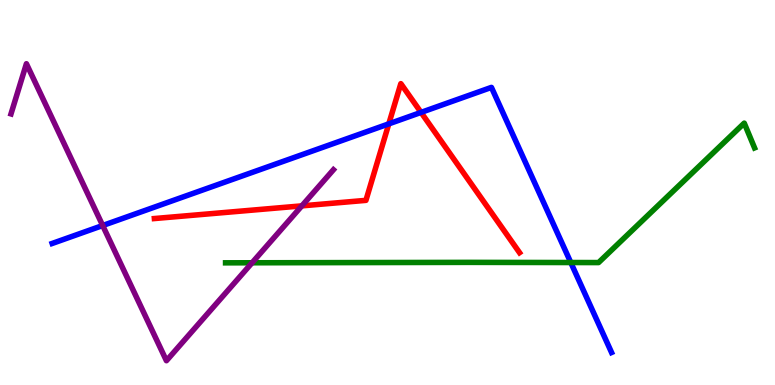[{'lines': ['blue', 'red'], 'intersections': [{'x': 5.02, 'y': 6.78}, {'x': 5.43, 'y': 7.08}]}, {'lines': ['green', 'red'], 'intersections': []}, {'lines': ['purple', 'red'], 'intersections': [{'x': 3.89, 'y': 4.65}]}, {'lines': ['blue', 'green'], 'intersections': [{'x': 7.37, 'y': 3.18}]}, {'lines': ['blue', 'purple'], 'intersections': [{'x': 1.32, 'y': 4.14}]}, {'lines': ['green', 'purple'], 'intersections': [{'x': 3.25, 'y': 3.17}]}]